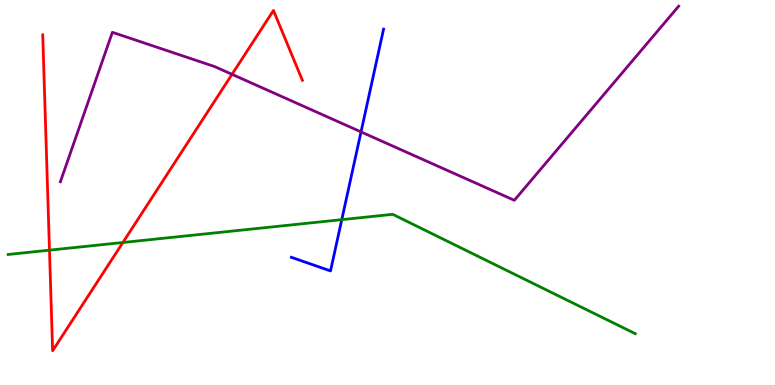[{'lines': ['blue', 'red'], 'intersections': []}, {'lines': ['green', 'red'], 'intersections': [{'x': 0.638, 'y': 3.5}, {'x': 1.59, 'y': 3.7}]}, {'lines': ['purple', 'red'], 'intersections': [{'x': 2.99, 'y': 8.07}]}, {'lines': ['blue', 'green'], 'intersections': [{'x': 4.41, 'y': 4.29}]}, {'lines': ['blue', 'purple'], 'intersections': [{'x': 4.66, 'y': 6.57}]}, {'lines': ['green', 'purple'], 'intersections': []}]